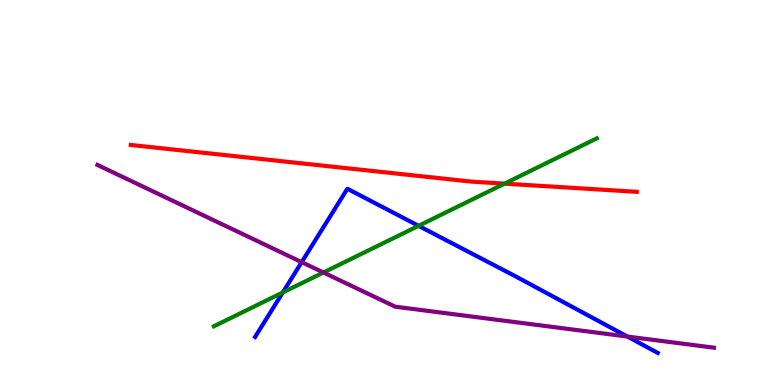[{'lines': ['blue', 'red'], 'intersections': []}, {'lines': ['green', 'red'], 'intersections': [{'x': 6.51, 'y': 5.23}]}, {'lines': ['purple', 'red'], 'intersections': []}, {'lines': ['blue', 'green'], 'intersections': [{'x': 3.65, 'y': 2.4}, {'x': 5.4, 'y': 4.13}]}, {'lines': ['blue', 'purple'], 'intersections': [{'x': 3.89, 'y': 3.19}, {'x': 8.1, 'y': 1.26}]}, {'lines': ['green', 'purple'], 'intersections': [{'x': 4.17, 'y': 2.92}]}]